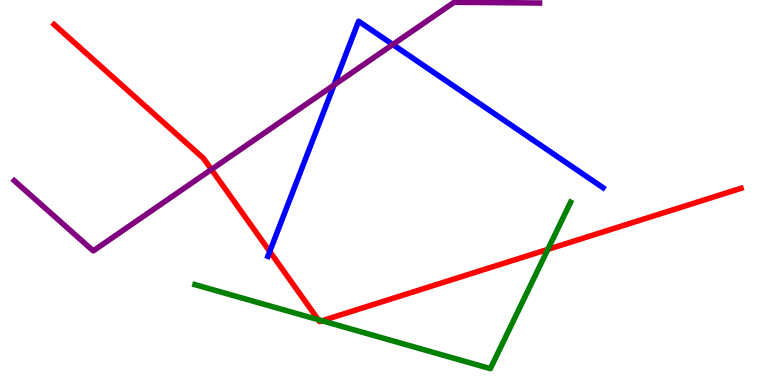[{'lines': ['blue', 'red'], 'intersections': [{'x': 3.48, 'y': 3.47}]}, {'lines': ['green', 'red'], 'intersections': [{'x': 4.11, 'y': 1.7}, {'x': 4.15, 'y': 1.67}, {'x': 7.07, 'y': 3.52}]}, {'lines': ['purple', 'red'], 'intersections': [{'x': 2.73, 'y': 5.6}]}, {'lines': ['blue', 'green'], 'intersections': []}, {'lines': ['blue', 'purple'], 'intersections': [{'x': 4.31, 'y': 7.79}, {'x': 5.07, 'y': 8.84}]}, {'lines': ['green', 'purple'], 'intersections': []}]